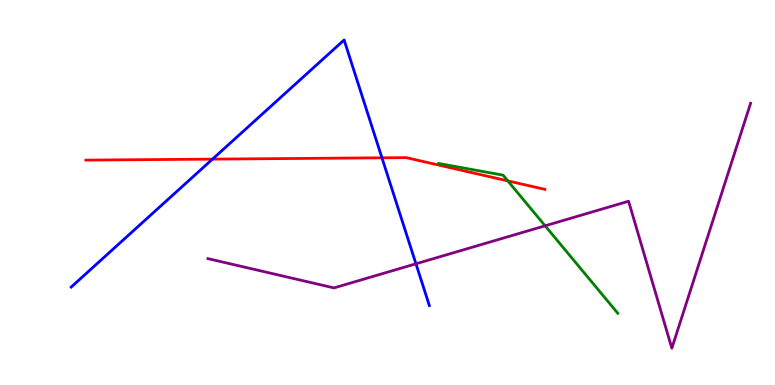[{'lines': ['blue', 'red'], 'intersections': [{'x': 2.74, 'y': 5.87}, {'x': 4.93, 'y': 5.9}]}, {'lines': ['green', 'red'], 'intersections': [{'x': 6.55, 'y': 5.3}]}, {'lines': ['purple', 'red'], 'intersections': []}, {'lines': ['blue', 'green'], 'intersections': []}, {'lines': ['blue', 'purple'], 'intersections': [{'x': 5.37, 'y': 3.15}]}, {'lines': ['green', 'purple'], 'intersections': [{'x': 7.03, 'y': 4.14}]}]